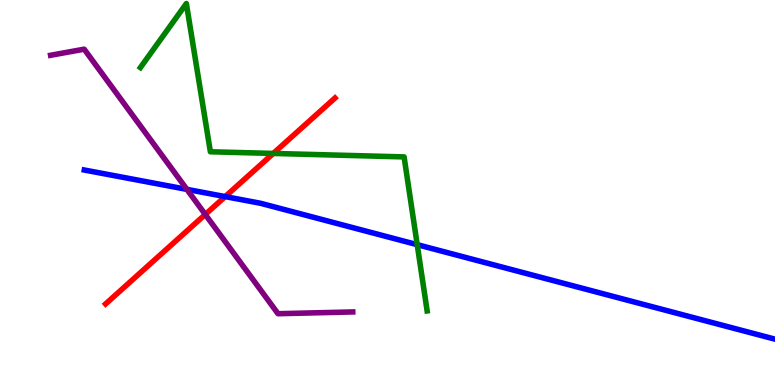[{'lines': ['blue', 'red'], 'intersections': [{'x': 2.91, 'y': 4.89}]}, {'lines': ['green', 'red'], 'intersections': [{'x': 3.53, 'y': 6.01}]}, {'lines': ['purple', 'red'], 'intersections': [{'x': 2.65, 'y': 4.43}]}, {'lines': ['blue', 'green'], 'intersections': [{'x': 5.38, 'y': 3.65}]}, {'lines': ['blue', 'purple'], 'intersections': [{'x': 2.41, 'y': 5.08}]}, {'lines': ['green', 'purple'], 'intersections': []}]